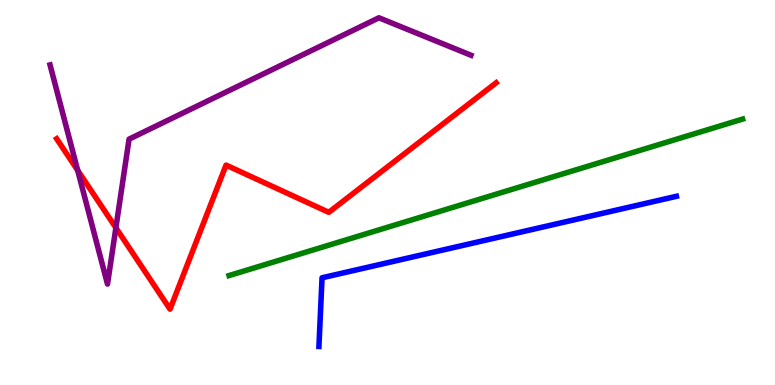[{'lines': ['blue', 'red'], 'intersections': []}, {'lines': ['green', 'red'], 'intersections': []}, {'lines': ['purple', 'red'], 'intersections': [{'x': 1.0, 'y': 5.58}, {'x': 1.5, 'y': 4.08}]}, {'lines': ['blue', 'green'], 'intersections': []}, {'lines': ['blue', 'purple'], 'intersections': []}, {'lines': ['green', 'purple'], 'intersections': []}]